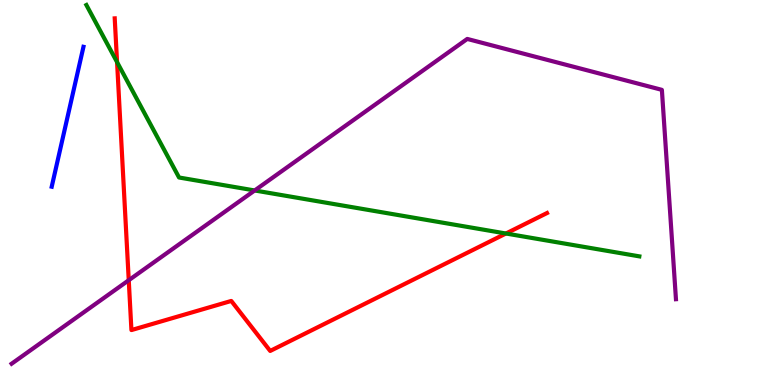[{'lines': ['blue', 'red'], 'intersections': []}, {'lines': ['green', 'red'], 'intersections': [{'x': 1.51, 'y': 8.39}, {'x': 6.53, 'y': 3.93}]}, {'lines': ['purple', 'red'], 'intersections': [{'x': 1.66, 'y': 2.72}]}, {'lines': ['blue', 'green'], 'intersections': []}, {'lines': ['blue', 'purple'], 'intersections': []}, {'lines': ['green', 'purple'], 'intersections': [{'x': 3.29, 'y': 5.05}]}]